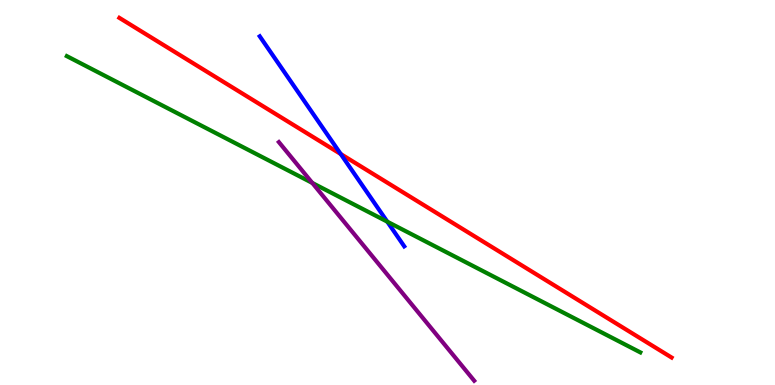[{'lines': ['blue', 'red'], 'intersections': [{'x': 4.4, 'y': 6.0}]}, {'lines': ['green', 'red'], 'intersections': []}, {'lines': ['purple', 'red'], 'intersections': []}, {'lines': ['blue', 'green'], 'intersections': [{'x': 5.0, 'y': 4.24}]}, {'lines': ['blue', 'purple'], 'intersections': []}, {'lines': ['green', 'purple'], 'intersections': [{'x': 4.03, 'y': 5.25}]}]